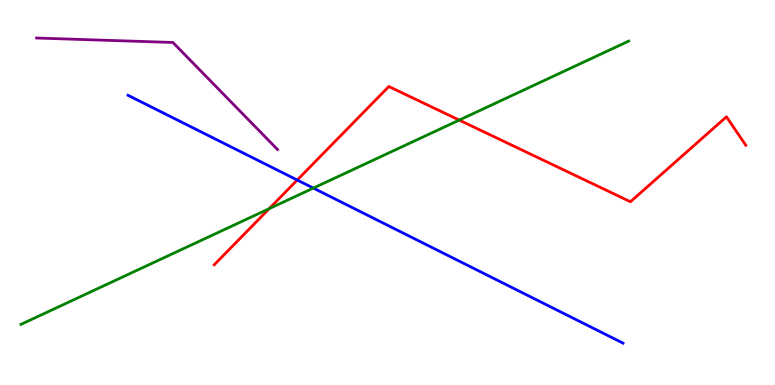[{'lines': ['blue', 'red'], 'intersections': [{'x': 3.84, 'y': 5.32}]}, {'lines': ['green', 'red'], 'intersections': [{'x': 3.47, 'y': 4.58}, {'x': 5.93, 'y': 6.88}]}, {'lines': ['purple', 'red'], 'intersections': []}, {'lines': ['blue', 'green'], 'intersections': [{'x': 4.04, 'y': 5.11}]}, {'lines': ['blue', 'purple'], 'intersections': []}, {'lines': ['green', 'purple'], 'intersections': []}]